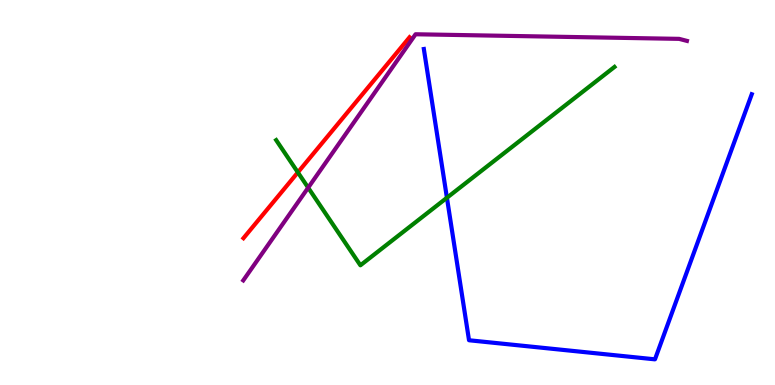[{'lines': ['blue', 'red'], 'intersections': []}, {'lines': ['green', 'red'], 'intersections': [{'x': 3.84, 'y': 5.52}]}, {'lines': ['purple', 'red'], 'intersections': []}, {'lines': ['blue', 'green'], 'intersections': [{'x': 5.77, 'y': 4.86}]}, {'lines': ['blue', 'purple'], 'intersections': []}, {'lines': ['green', 'purple'], 'intersections': [{'x': 3.98, 'y': 5.13}]}]